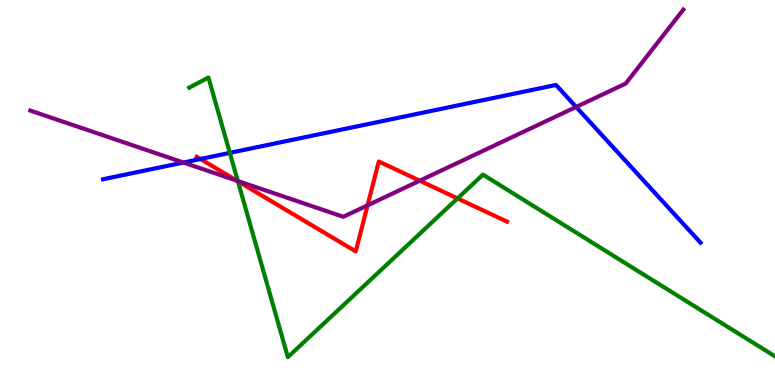[{'lines': ['blue', 'red'], 'intersections': [{'x': 2.59, 'y': 5.87}]}, {'lines': ['green', 'red'], 'intersections': [{'x': 3.07, 'y': 5.29}, {'x': 5.9, 'y': 4.85}]}, {'lines': ['purple', 'red'], 'intersections': [{'x': 3.06, 'y': 5.31}, {'x': 4.74, 'y': 4.67}, {'x': 5.42, 'y': 5.31}]}, {'lines': ['blue', 'green'], 'intersections': [{'x': 2.97, 'y': 6.03}]}, {'lines': ['blue', 'purple'], 'intersections': [{'x': 2.37, 'y': 5.78}, {'x': 7.43, 'y': 7.22}]}, {'lines': ['green', 'purple'], 'intersections': [{'x': 3.07, 'y': 5.3}]}]